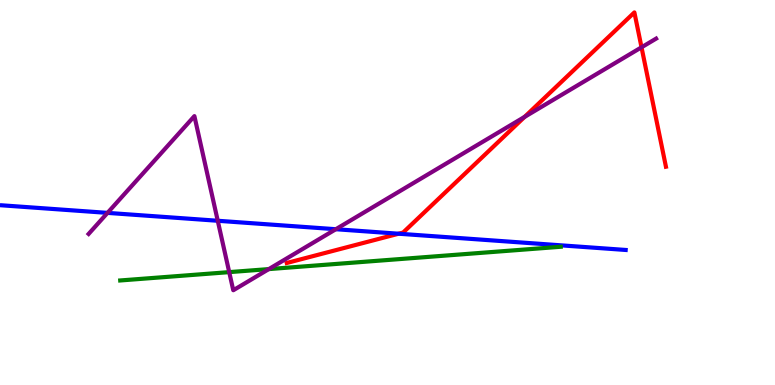[{'lines': ['blue', 'red'], 'intersections': [{'x': 5.14, 'y': 3.93}]}, {'lines': ['green', 'red'], 'intersections': []}, {'lines': ['purple', 'red'], 'intersections': [{'x': 6.77, 'y': 6.96}, {'x': 8.28, 'y': 8.77}]}, {'lines': ['blue', 'green'], 'intersections': []}, {'lines': ['blue', 'purple'], 'intersections': [{'x': 1.39, 'y': 4.47}, {'x': 2.81, 'y': 4.27}, {'x': 4.33, 'y': 4.05}]}, {'lines': ['green', 'purple'], 'intersections': [{'x': 2.96, 'y': 2.93}, {'x': 3.47, 'y': 3.01}]}]